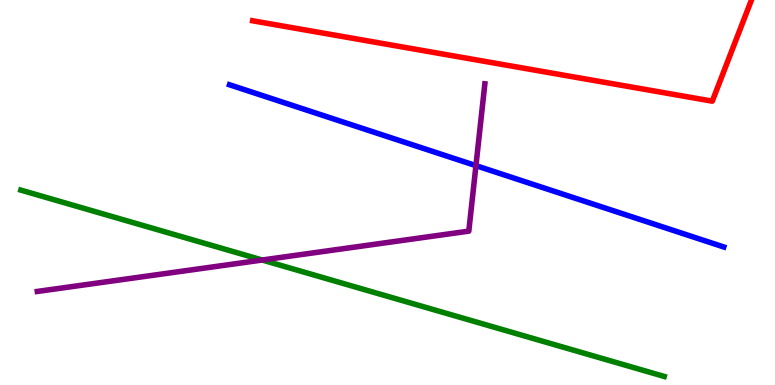[{'lines': ['blue', 'red'], 'intersections': []}, {'lines': ['green', 'red'], 'intersections': []}, {'lines': ['purple', 'red'], 'intersections': []}, {'lines': ['blue', 'green'], 'intersections': []}, {'lines': ['blue', 'purple'], 'intersections': [{'x': 6.14, 'y': 5.7}]}, {'lines': ['green', 'purple'], 'intersections': [{'x': 3.38, 'y': 3.25}]}]